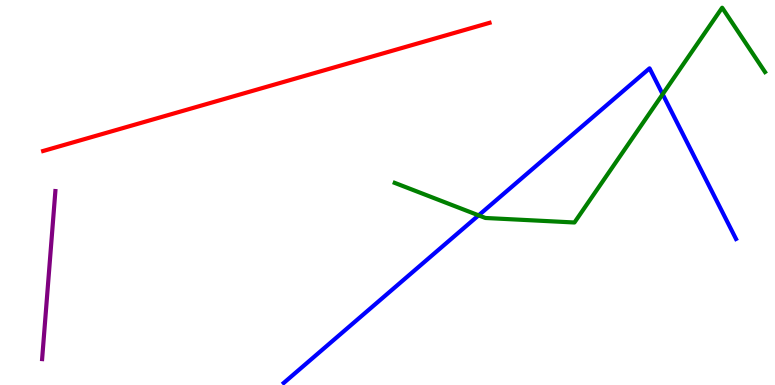[{'lines': ['blue', 'red'], 'intersections': []}, {'lines': ['green', 'red'], 'intersections': []}, {'lines': ['purple', 'red'], 'intersections': []}, {'lines': ['blue', 'green'], 'intersections': [{'x': 6.18, 'y': 4.41}, {'x': 8.55, 'y': 7.55}]}, {'lines': ['blue', 'purple'], 'intersections': []}, {'lines': ['green', 'purple'], 'intersections': []}]